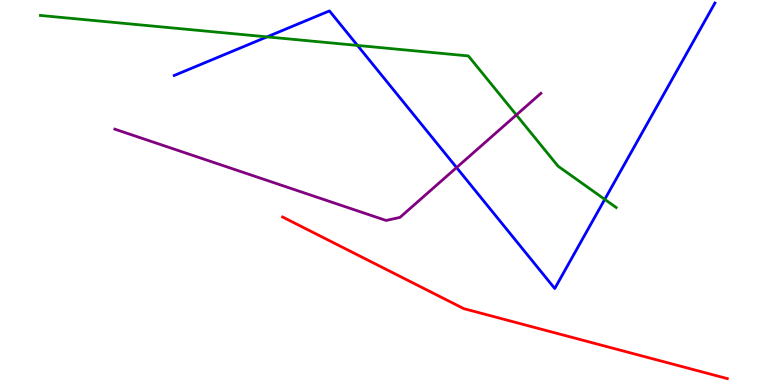[{'lines': ['blue', 'red'], 'intersections': []}, {'lines': ['green', 'red'], 'intersections': []}, {'lines': ['purple', 'red'], 'intersections': []}, {'lines': ['blue', 'green'], 'intersections': [{'x': 3.45, 'y': 9.04}, {'x': 4.61, 'y': 8.82}, {'x': 7.8, 'y': 4.82}]}, {'lines': ['blue', 'purple'], 'intersections': [{'x': 5.89, 'y': 5.65}]}, {'lines': ['green', 'purple'], 'intersections': [{'x': 6.66, 'y': 7.01}]}]